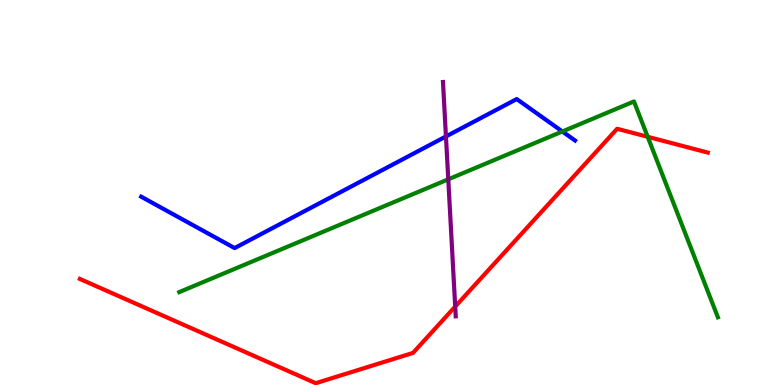[{'lines': ['blue', 'red'], 'intersections': []}, {'lines': ['green', 'red'], 'intersections': [{'x': 8.36, 'y': 6.45}]}, {'lines': ['purple', 'red'], 'intersections': [{'x': 5.87, 'y': 2.04}]}, {'lines': ['blue', 'green'], 'intersections': [{'x': 7.26, 'y': 6.58}]}, {'lines': ['blue', 'purple'], 'intersections': [{'x': 5.75, 'y': 6.46}]}, {'lines': ['green', 'purple'], 'intersections': [{'x': 5.78, 'y': 5.34}]}]